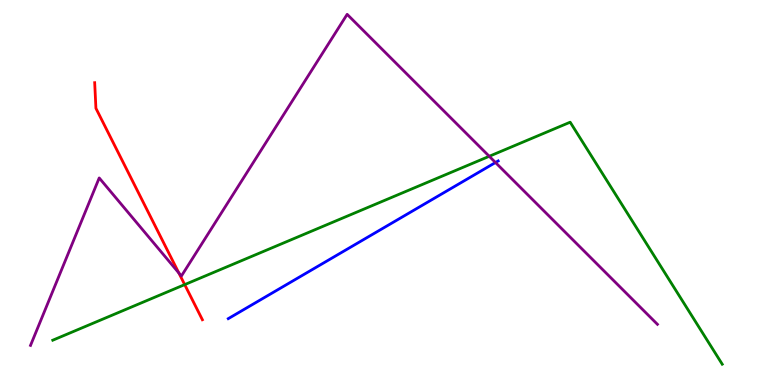[{'lines': ['blue', 'red'], 'intersections': []}, {'lines': ['green', 'red'], 'intersections': [{'x': 2.38, 'y': 2.61}]}, {'lines': ['purple', 'red'], 'intersections': [{'x': 2.31, 'y': 2.91}]}, {'lines': ['blue', 'green'], 'intersections': []}, {'lines': ['blue', 'purple'], 'intersections': [{'x': 6.39, 'y': 5.78}]}, {'lines': ['green', 'purple'], 'intersections': [{'x': 6.31, 'y': 5.94}]}]